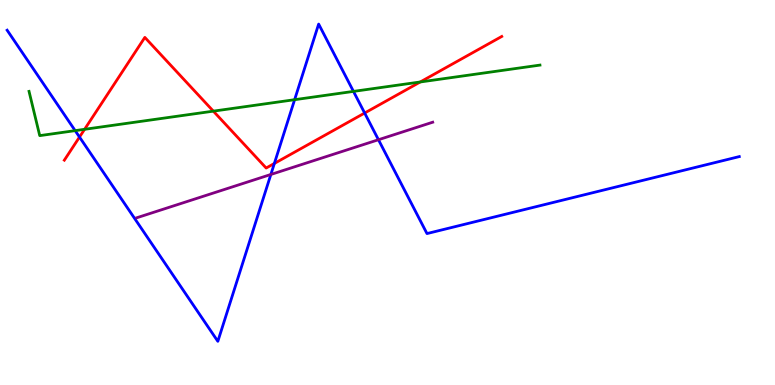[{'lines': ['blue', 'red'], 'intersections': [{'x': 1.03, 'y': 6.44}, {'x': 3.54, 'y': 5.75}, {'x': 4.71, 'y': 7.06}]}, {'lines': ['green', 'red'], 'intersections': [{'x': 1.09, 'y': 6.64}, {'x': 2.75, 'y': 7.11}, {'x': 5.42, 'y': 7.87}]}, {'lines': ['purple', 'red'], 'intersections': []}, {'lines': ['blue', 'green'], 'intersections': [{'x': 0.97, 'y': 6.61}, {'x': 3.8, 'y': 7.41}, {'x': 4.56, 'y': 7.63}]}, {'lines': ['blue', 'purple'], 'intersections': [{'x': 3.5, 'y': 5.47}, {'x': 4.88, 'y': 6.37}]}, {'lines': ['green', 'purple'], 'intersections': []}]